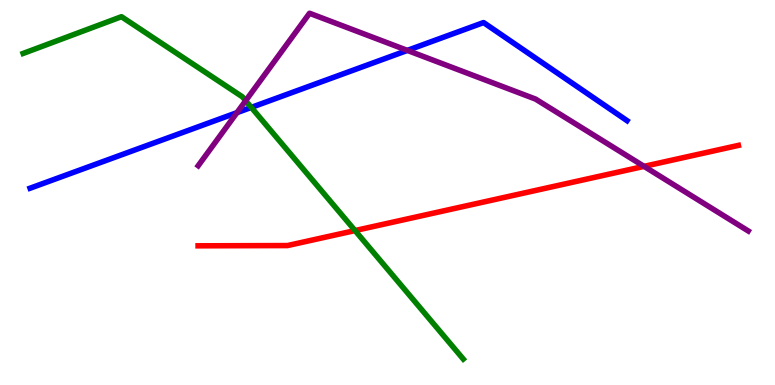[{'lines': ['blue', 'red'], 'intersections': []}, {'lines': ['green', 'red'], 'intersections': [{'x': 4.58, 'y': 4.01}]}, {'lines': ['purple', 'red'], 'intersections': [{'x': 8.31, 'y': 5.68}]}, {'lines': ['blue', 'green'], 'intersections': [{'x': 3.24, 'y': 7.21}]}, {'lines': ['blue', 'purple'], 'intersections': [{'x': 3.06, 'y': 7.07}, {'x': 5.26, 'y': 8.69}]}, {'lines': ['green', 'purple'], 'intersections': [{'x': 3.17, 'y': 7.38}]}]